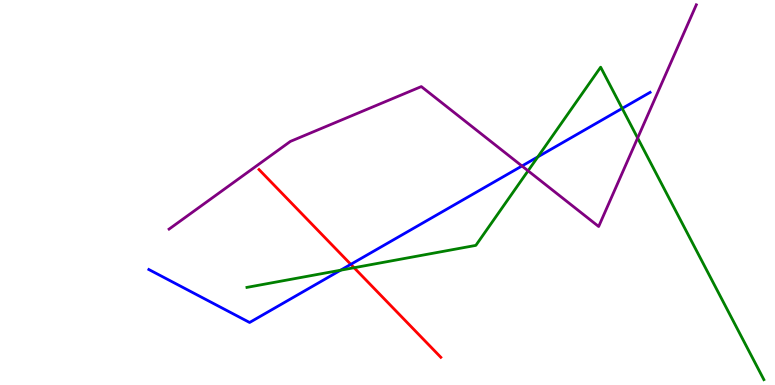[{'lines': ['blue', 'red'], 'intersections': [{'x': 4.53, 'y': 3.13}]}, {'lines': ['green', 'red'], 'intersections': [{'x': 4.57, 'y': 3.05}]}, {'lines': ['purple', 'red'], 'intersections': []}, {'lines': ['blue', 'green'], 'intersections': [{'x': 4.39, 'y': 2.98}, {'x': 6.94, 'y': 5.93}, {'x': 8.03, 'y': 7.18}]}, {'lines': ['blue', 'purple'], 'intersections': [{'x': 6.74, 'y': 5.69}]}, {'lines': ['green', 'purple'], 'intersections': [{'x': 6.81, 'y': 5.56}, {'x': 8.23, 'y': 6.42}]}]